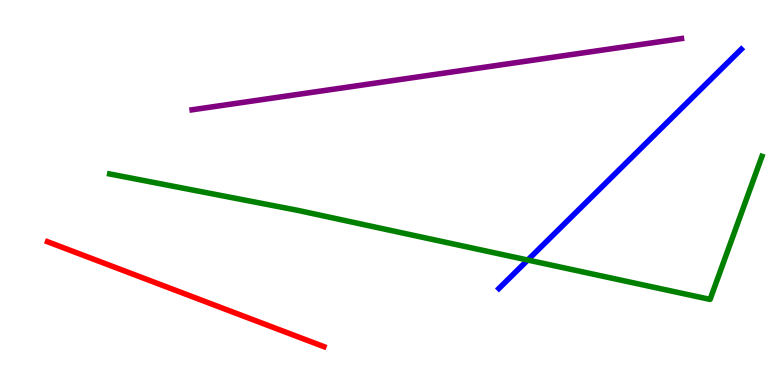[{'lines': ['blue', 'red'], 'intersections': []}, {'lines': ['green', 'red'], 'intersections': []}, {'lines': ['purple', 'red'], 'intersections': []}, {'lines': ['blue', 'green'], 'intersections': [{'x': 6.81, 'y': 3.25}]}, {'lines': ['blue', 'purple'], 'intersections': []}, {'lines': ['green', 'purple'], 'intersections': []}]